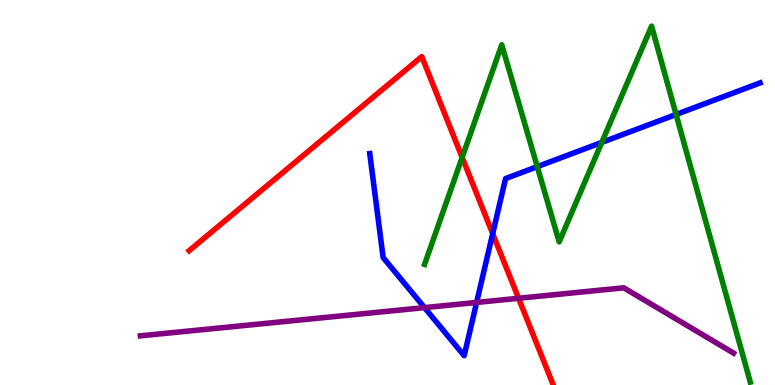[{'lines': ['blue', 'red'], 'intersections': [{'x': 6.36, 'y': 3.93}]}, {'lines': ['green', 'red'], 'intersections': [{'x': 5.96, 'y': 5.91}]}, {'lines': ['purple', 'red'], 'intersections': [{'x': 6.69, 'y': 2.25}]}, {'lines': ['blue', 'green'], 'intersections': [{'x': 6.93, 'y': 5.67}, {'x': 7.77, 'y': 6.3}, {'x': 8.72, 'y': 7.03}]}, {'lines': ['blue', 'purple'], 'intersections': [{'x': 5.48, 'y': 2.01}, {'x': 6.15, 'y': 2.14}]}, {'lines': ['green', 'purple'], 'intersections': []}]